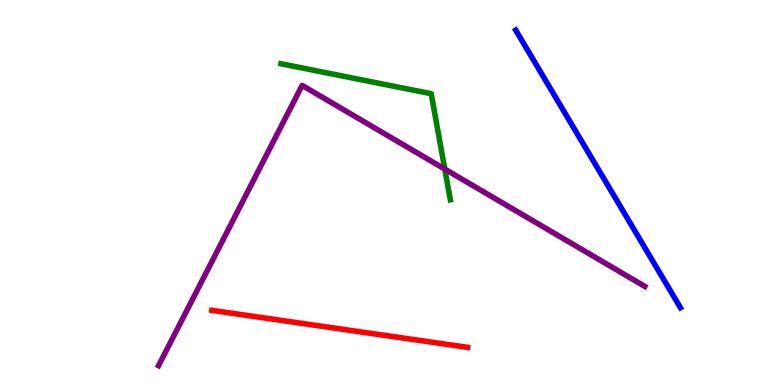[{'lines': ['blue', 'red'], 'intersections': []}, {'lines': ['green', 'red'], 'intersections': []}, {'lines': ['purple', 'red'], 'intersections': []}, {'lines': ['blue', 'green'], 'intersections': []}, {'lines': ['blue', 'purple'], 'intersections': []}, {'lines': ['green', 'purple'], 'intersections': [{'x': 5.74, 'y': 5.61}]}]